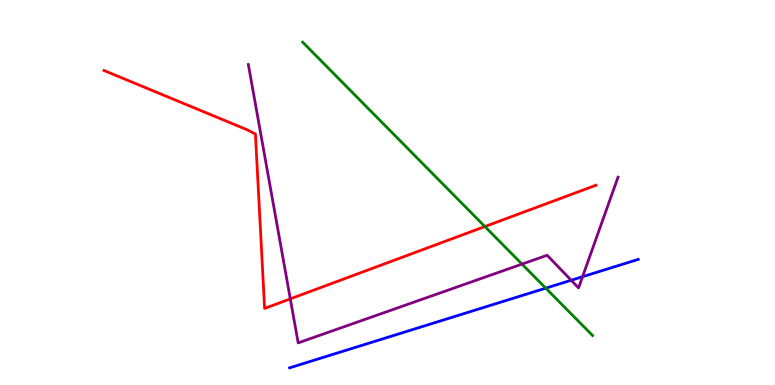[{'lines': ['blue', 'red'], 'intersections': []}, {'lines': ['green', 'red'], 'intersections': [{'x': 6.26, 'y': 4.12}]}, {'lines': ['purple', 'red'], 'intersections': [{'x': 3.75, 'y': 2.24}]}, {'lines': ['blue', 'green'], 'intersections': [{'x': 7.04, 'y': 2.52}]}, {'lines': ['blue', 'purple'], 'intersections': [{'x': 7.37, 'y': 2.72}, {'x': 7.52, 'y': 2.81}]}, {'lines': ['green', 'purple'], 'intersections': [{'x': 6.74, 'y': 3.14}]}]